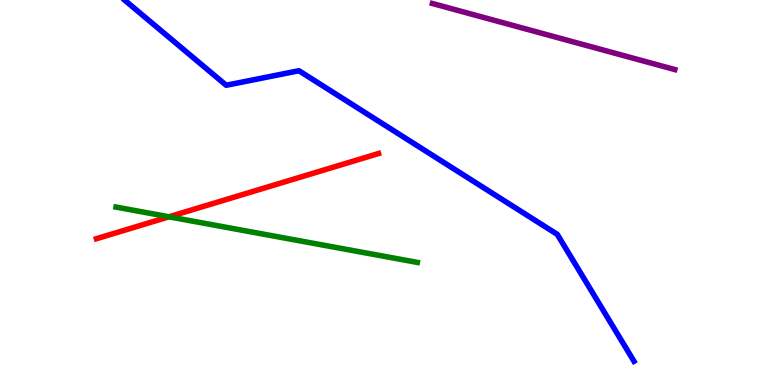[{'lines': ['blue', 'red'], 'intersections': []}, {'lines': ['green', 'red'], 'intersections': [{'x': 2.18, 'y': 4.37}]}, {'lines': ['purple', 'red'], 'intersections': []}, {'lines': ['blue', 'green'], 'intersections': []}, {'lines': ['blue', 'purple'], 'intersections': []}, {'lines': ['green', 'purple'], 'intersections': []}]